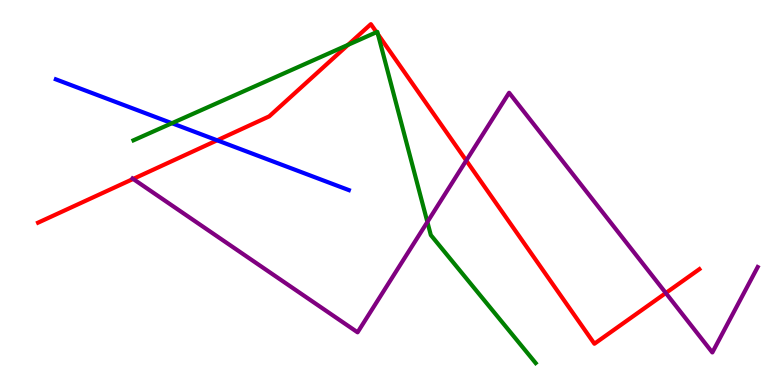[{'lines': ['blue', 'red'], 'intersections': [{'x': 2.8, 'y': 6.36}]}, {'lines': ['green', 'red'], 'intersections': [{'x': 4.49, 'y': 8.83}, {'x': 4.86, 'y': 9.16}, {'x': 4.88, 'y': 9.11}]}, {'lines': ['purple', 'red'], 'intersections': [{'x': 1.72, 'y': 5.35}, {'x': 6.02, 'y': 5.83}, {'x': 8.59, 'y': 2.39}]}, {'lines': ['blue', 'green'], 'intersections': [{'x': 2.22, 'y': 6.8}]}, {'lines': ['blue', 'purple'], 'intersections': []}, {'lines': ['green', 'purple'], 'intersections': [{'x': 5.51, 'y': 4.23}]}]